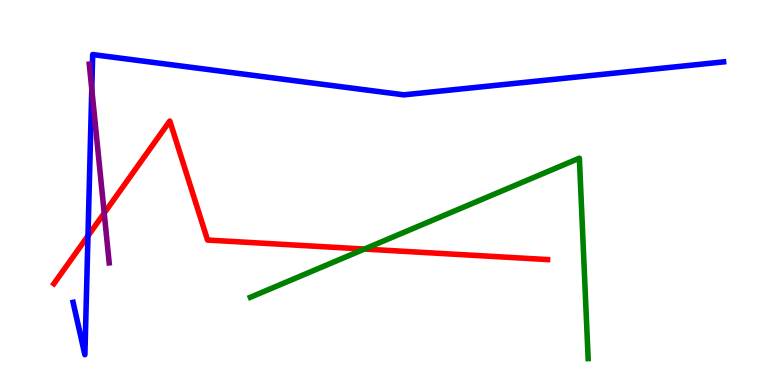[{'lines': ['blue', 'red'], 'intersections': [{'x': 1.14, 'y': 3.87}]}, {'lines': ['green', 'red'], 'intersections': [{'x': 4.7, 'y': 3.53}]}, {'lines': ['purple', 'red'], 'intersections': [{'x': 1.34, 'y': 4.46}]}, {'lines': ['blue', 'green'], 'intersections': []}, {'lines': ['blue', 'purple'], 'intersections': [{'x': 1.18, 'y': 7.68}]}, {'lines': ['green', 'purple'], 'intersections': []}]